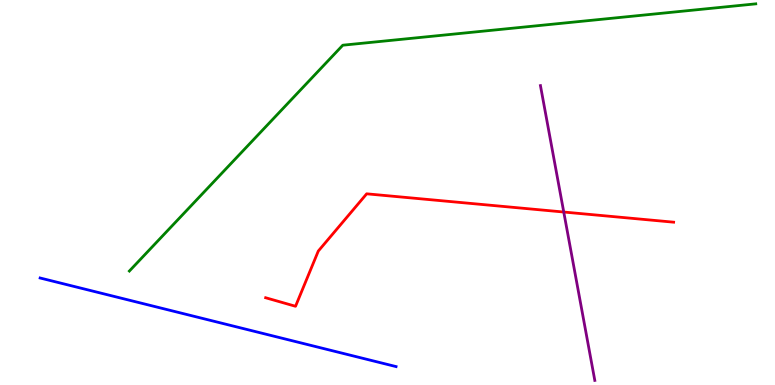[{'lines': ['blue', 'red'], 'intersections': []}, {'lines': ['green', 'red'], 'intersections': []}, {'lines': ['purple', 'red'], 'intersections': [{'x': 7.27, 'y': 4.49}]}, {'lines': ['blue', 'green'], 'intersections': []}, {'lines': ['blue', 'purple'], 'intersections': []}, {'lines': ['green', 'purple'], 'intersections': []}]